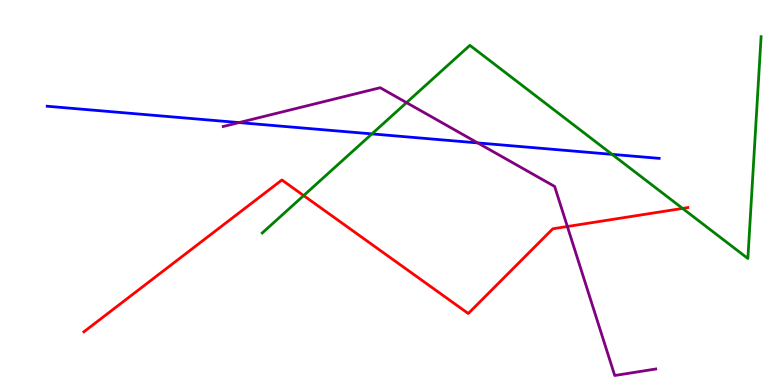[{'lines': ['blue', 'red'], 'intersections': []}, {'lines': ['green', 'red'], 'intersections': [{'x': 3.92, 'y': 4.92}, {'x': 8.81, 'y': 4.59}]}, {'lines': ['purple', 'red'], 'intersections': [{'x': 7.32, 'y': 4.12}]}, {'lines': ['blue', 'green'], 'intersections': [{'x': 4.8, 'y': 6.52}, {'x': 7.9, 'y': 5.99}]}, {'lines': ['blue', 'purple'], 'intersections': [{'x': 3.08, 'y': 6.82}, {'x': 6.16, 'y': 6.29}]}, {'lines': ['green', 'purple'], 'intersections': [{'x': 5.25, 'y': 7.33}]}]